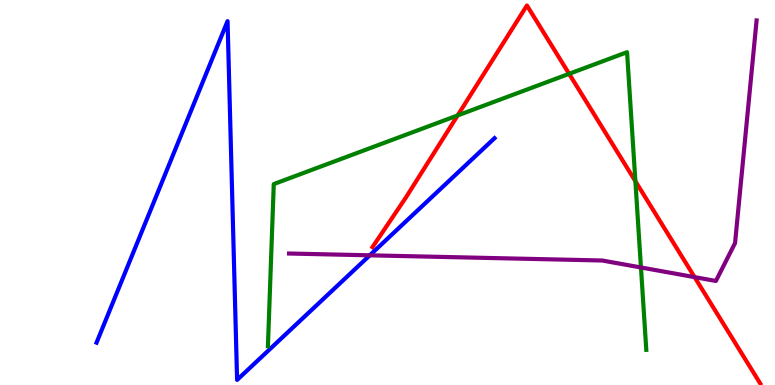[{'lines': ['blue', 'red'], 'intersections': []}, {'lines': ['green', 'red'], 'intersections': [{'x': 5.9, 'y': 7.0}, {'x': 7.34, 'y': 8.08}, {'x': 8.2, 'y': 5.29}]}, {'lines': ['purple', 'red'], 'intersections': [{'x': 8.96, 'y': 2.8}]}, {'lines': ['blue', 'green'], 'intersections': []}, {'lines': ['blue', 'purple'], 'intersections': [{'x': 4.77, 'y': 3.37}]}, {'lines': ['green', 'purple'], 'intersections': [{'x': 8.27, 'y': 3.05}]}]